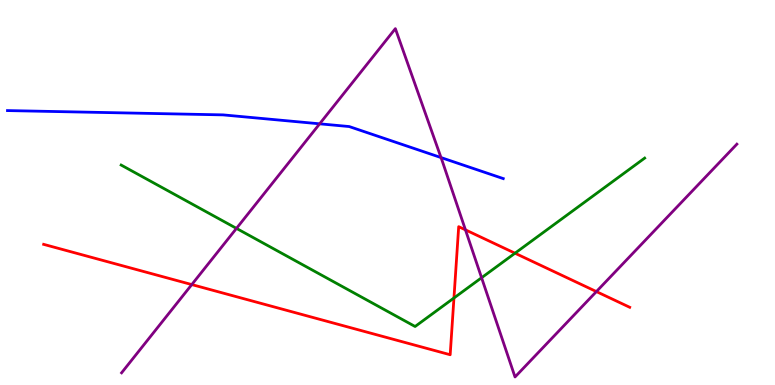[{'lines': ['blue', 'red'], 'intersections': []}, {'lines': ['green', 'red'], 'intersections': [{'x': 5.86, 'y': 2.26}, {'x': 6.65, 'y': 3.42}]}, {'lines': ['purple', 'red'], 'intersections': [{'x': 2.47, 'y': 2.61}, {'x': 6.01, 'y': 4.03}, {'x': 7.7, 'y': 2.43}]}, {'lines': ['blue', 'green'], 'intersections': []}, {'lines': ['blue', 'purple'], 'intersections': [{'x': 4.12, 'y': 6.78}, {'x': 5.69, 'y': 5.91}]}, {'lines': ['green', 'purple'], 'intersections': [{'x': 3.05, 'y': 4.07}, {'x': 6.21, 'y': 2.79}]}]